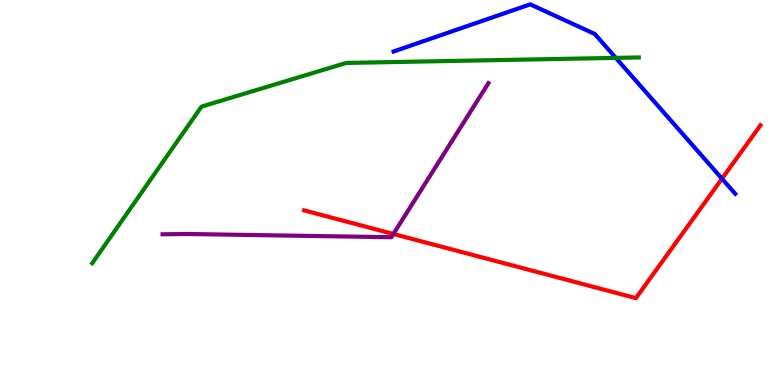[{'lines': ['blue', 'red'], 'intersections': [{'x': 9.32, 'y': 5.36}]}, {'lines': ['green', 'red'], 'intersections': []}, {'lines': ['purple', 'red'], 'intersections': [{'x': 5.08, 'y': 3.92}]}, {'lines': ['blue', 'green'], 'intersections': [{'x': 7.95, 'y': 8.5}]}, {'lines': ['blue', 'purple'], 'intersections': []}, {'lines': ['green', 'purple'], 'intersections': []}]